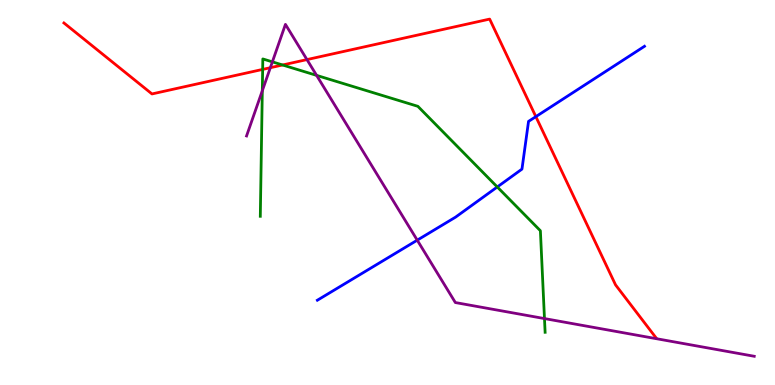[{'lines': ['blue', 'red'], 'intersections': [{'x': 6.91, 'y': 6.97}]}, {'lines': ['green', 'red'], 'intersections': [{'x': 3.39, 'y': 8.2}, {'x': 3.65, 'y': 8.31}]}, {'lines': ['purple', 'red'], 'intersections': [{'x': 3.49, 'y': 8.24}, {'x': 3.96, 'y': 8.45}]}, {'lines': ['blue', 'green'], 'intersections': [{'x': 6.42, 'y': 5.14}]}, {'lines': ['blue', 'purple'], 'intersections': [{'x': 5.38, 'y': 3.76}]}, {'lines': ['green', 'purple'], 'intersections': [{'x': 3.38, 'y': 7.64}, {'x': 3.51, 'y': 8.39}, {'x': 4.09, 'y': 8.04}, {'x': 7.03, 'y': 1.73}]}]